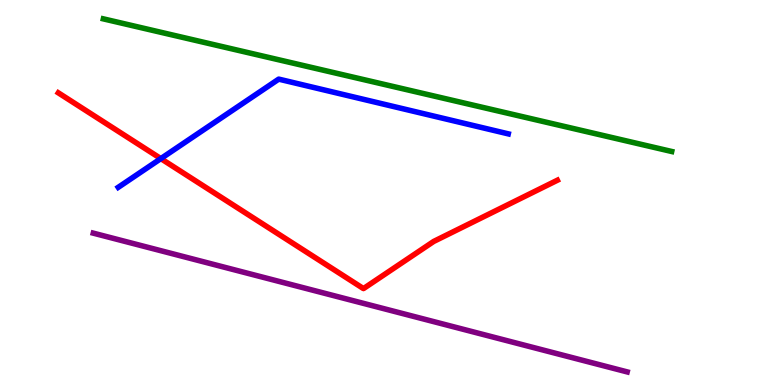[{'lines': ['blue', 'red'], 'intersections': [{'x': 2.08, 'y': 5.88}]}, {'lines': ['green', 'red'], 'intersections': []}, {'lines': ['purple', 'red'], 'intersections': []}, {'lines': ['blue', 'green'], 'intersections': []}, {'lines': ['blue', 'purple'], 'intersections': []}, {'lines': ['green', 'purple'], 'intersections': []}]